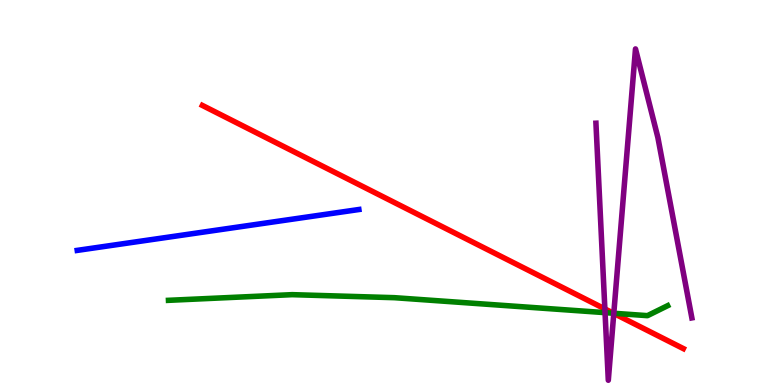[{'lines': ['blue', 'red'], 'intersections': []}, {'lines': ['green', 'red'], 'intersections': [{'x': 7.92, 'y': 1.86}]}, {'lines': ['purple', 'red'], 'intersections': [{'x': 7.8, 'y': 1.98}, {'x': 7.92, 'y': 1.86}]}, {'lines': ['blue', 'green'], 'intersections': []}, {'lines': ['blue', 'purple'], 'intersections': []}, {'lines': ['green', 'purple'], 'intersections': [{'x': 7.81, 'y': 1.88}, {'x': 7.92, 'y': 1.86}]}]